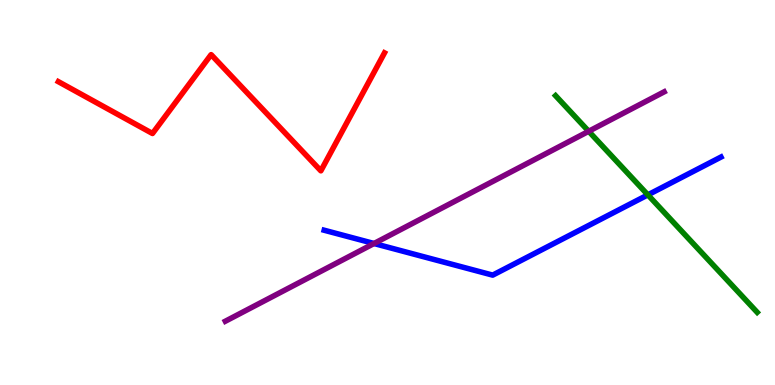[{'lines': ['blue', 'red'], 'intersections': []}, {'lines': ['green', 'red'], 'intersections': []}, {'lines': ['purple', 'red'], 'intersections': []}, {'lines': ['blue', 'green'], 'intersections': [{'x': 8.36, 'y': 4.94}]}, {'lines': ['blue', 'purple'], 'intersections': [{'x': 4.83, 'y': 3.68}]}, {'lines': ['green', 'purple'], 'intersections': [{'x': 7.6, 'y': 6.59}]}]